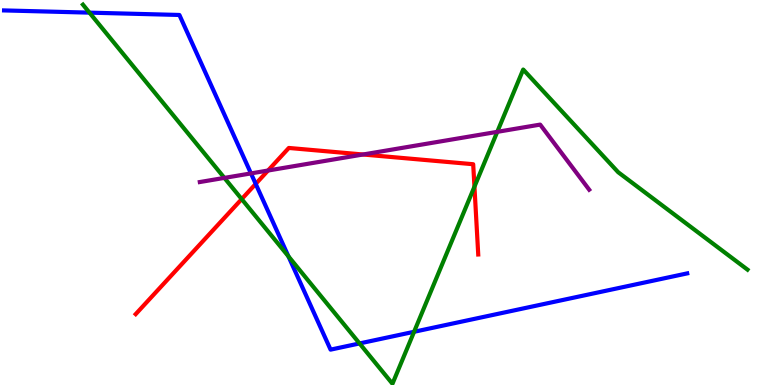[{'lines': ['blue', 'red'], 'intersections': [{'x': 3.3, 'y': 5.22}]}, {'lines': ['green', 'red'], 'intersections': [{'x': 3.12, 'y': 4.83}, {'x': 6.12, 'y': 5.15}]}, {'lines': ['purple', 'red'], 'intersections': [{'x': 3.46, 'y': 5.57}, {'x': 4.68, 'y': 5.99}]}, {'lines': ['blue', 'green'], 'intersections': [{'x': 1.15, 'y': 9.67}, {'x': 3.72, 'y': 3.34}, {'x': 4.64, 'y': 1.08}, {'x': 5.34, 'y': 1.38}]}, {'lines': ['blue', 'purple'], 'intersections': [{'x': 3.24, 'y': 5.5}]}, {'lines': ['green', 'purple'], 'intersections': [{'x': 2.9, 'y': 5.38}, {'x': 6.42, 'y': 6.58}]}]